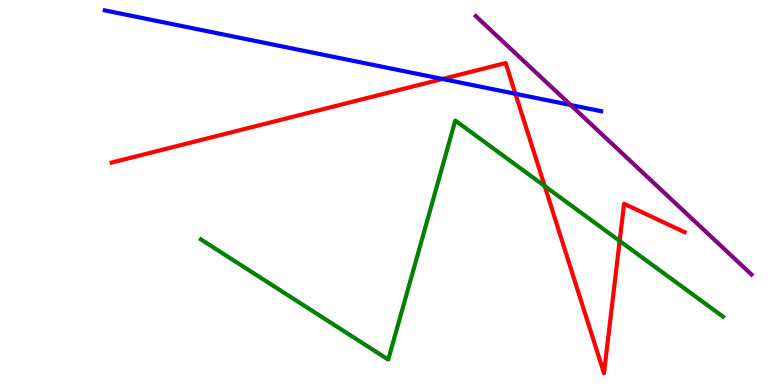[{'lines': ['blue', 'red'], 'intersections': [{'x': 5.71, 'y': 7.95}, {'x': 6.65, 'y': 7.56}]}, {'lines': ['green', 'red'], 'intersections': [{'x': 7.03, 'y': 5.17}, {'x': 8.0, 'y': 3.74}]}, {'lines': ['purple', 'red'], 'intersections': []}, {'lines': ['blue', 'green'], 'intersections': []}, {'lines': ['blue', 'purple'], 'intersections': [{'x': 7.36, 'y': 7.27}]}, {'lines': ['green', 'purple'], 'intersections': []}]